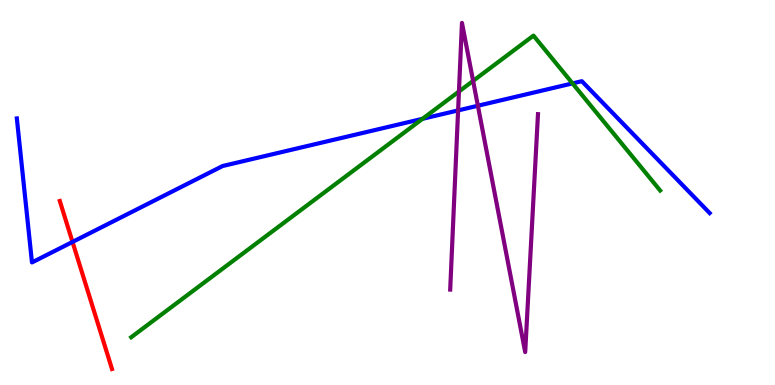[{'lines': ['blue', 'red'], 'intersections': [{'x': 0.936, 'y': 3.72}]}, {'lines': ['green', 'red'], 'intersections': []}, {'lines': ['purple', 'red'], 'intersections': []}, {'lines': ['blue', 'green'], 'intersections': [{'x': 5.45, 'y': 6.91}, {'x': 7.39, 'y': 7.83}]}, {'lines': ['blue', 'purple'], 'intersections': [{'x': 5.91, 'y': 7.13}, {'x': 6.17, 'y': 7.25}]}, {'lines': ['green', 'purple'], 'intersections': [{'x': 5.92, 'y': 7.62}, {'x': 6.1, 'y': 7.9}]}]